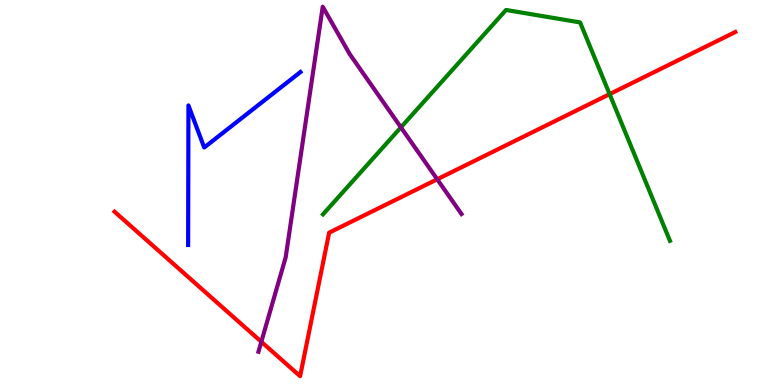[{'lines': ['blue', 'red'], 'intersections': []}, {'lines': ['green', 'red'], 'intersections': [{'x': 7.87, 'y': 7.56}]}, {'lines': ['purple', 'red'], 'intersections': [{'x': 3.37, 'y': 1.12}, {'x': 5.64, 'y': 5.34}]}, {'lines': ['blue', 'green'], 'intersections': []}, {'lines': ['blue', 'purple'], 'intersections': []}, {'lines': ['green', 'purple'], 'intersections': [{'x': 5.17, 'y': 6.69}]}]